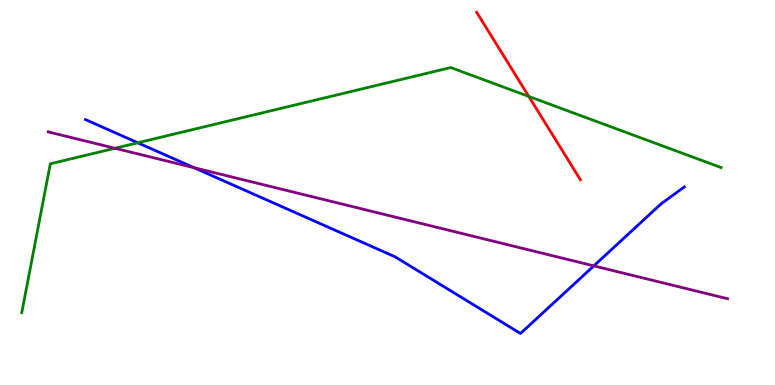[{'lines': ['blue', 'red'], 'intersections': []}, {'lines': ['green', 'red'], 'intersections': [{'x': 6.82, 'y': 7.5}]}, {'lines': ['purple', 'red'], 'intersections': []}, {'lines': ['blue', 'green'], 'intersections': [{'x': 1.78, 'y': 6.29}]}, {'lines': ['blue', 'purple'], 'intersections': [{'x': 2.5, 'y': 5.64}, {'x': 7.66, 'y': 3.09}]}, {'lines': ['green', 'purple'], 'intersections': [{'x': 1.48, 'y': 6.15}]}]